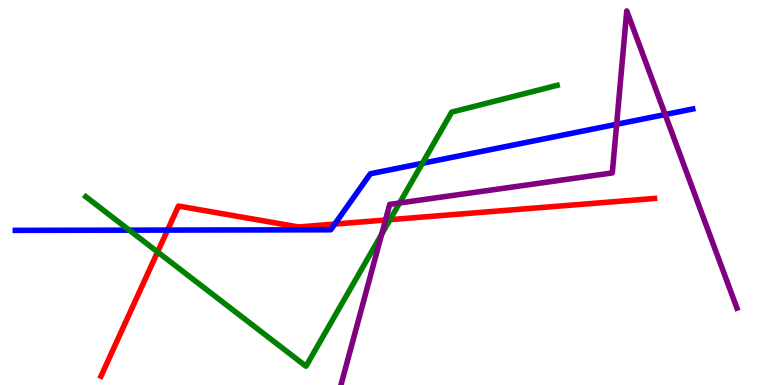[{'lines': ['blue', 'red'], 'intersections': [{'x': 2.16, 'y': 4.02}, {'x': 4.32, 'y': 4.18}]}, {'lines': ['green', 'red'], 'intersections': [{'x': 2.03, 'y': 3.46}, {'x': 5.03, 'y': 4.29}]}, {'lines': ['purple', 'red'], 'intersections': [{'x': 4.97, 'y': 4.29}]}, {'lines': ['blue', 'green'], 'intersections': [{'x': 1.67, 'y': 4.02}, {'x': 5.45, 'y': 5.76}]}, {'lines': ['blue', 'purple'], 'intersections': [{'x': 7.96, 'y': 6.77}, {'x': 8.58, 'y': 7.03}]}, {'lines': ['green', 'purple'], 'intersections': [{'x': 4.92, 'y': 3.92}, {'x': 5.16, 'y': 4.73}]}]